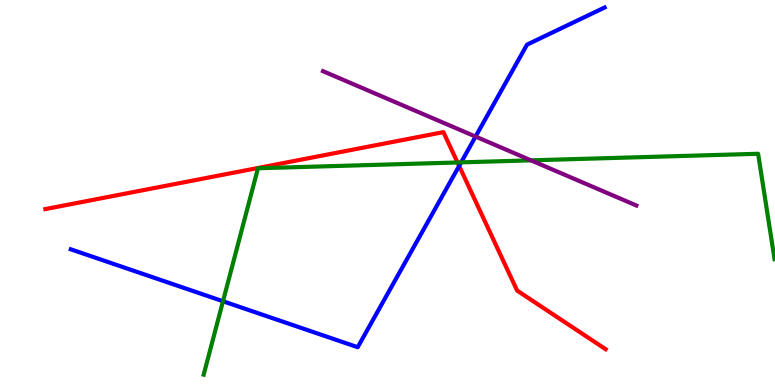[{'lines': ['blue', 'red'], 'intersections': [{'x': 5.92, 'y': 5.69}]}, {'lines': ['green', 'red'], 'intersections': [{'x': 5.9, 'y': 5.78}]}, {'lines': ['purple', 'red'], 'intersections': []}, {'lines': ['blue', 'green'], 'intersections': [{'x': 2.88, 'y': 2.18}, {'x': 5.95, 'y': 5.78}]}, {'lines': ['blue', 'purple'], 'intersections': [{'x': 6.14, 'y': 6.45}]}, {'lines': ['green', 'purple'], 'intersections': [{'x': 6.85, 'y': 5.84}]}]